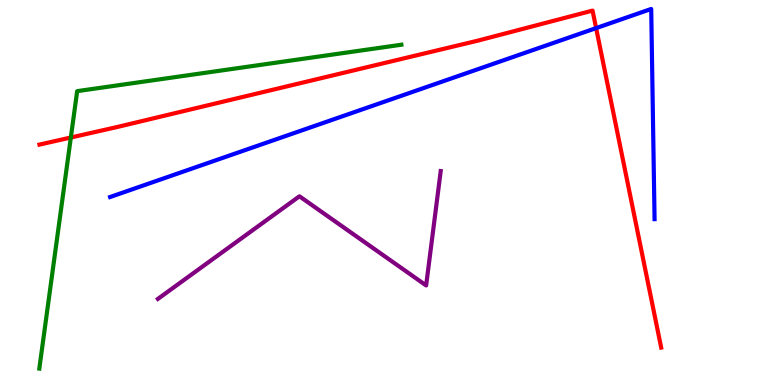[{'lines': ['blue', 'red'], 'intersections': [{'x': 7.69, 'y': 9.27}]}, {'lines': ['green', 'red'], 'intersections': [{'x': 0.914, 'y': 6.43}]}, {'lines': ['purple', 'red'], 'intersections': []}, {'lines': ['blue', 'green'], 'intersections': []}, {'lines': ['blue', 'purple'], 'intersections': []}, {'lines': ['green', 'purple'], 'intersections': []}]